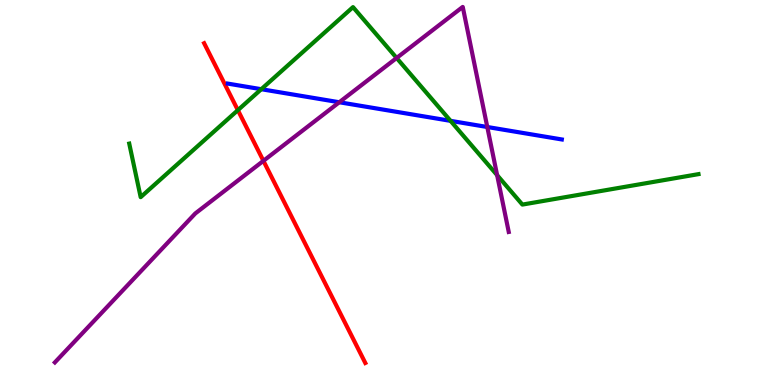[{'lines': ['blue', 'red'], 'intersections': []}, {'lines': ['green', 'red'], 'intersections': [{'x': 3.07, 'y': 7.14}]}, {'lines': ['purple', 'red'], 'intersections': [{'x': 3.4, 'y': 5.82}]}, {'lines': ['blue', 'green'], 'intersections': [{'x': 3.37, 'y': 7.68}, {'x': 5.81, 'y': 6.86}]}, {'lines': ['blue', 'purple'], 'intersections': [{'x': 4.38, 'y': 7.34}, {'x': 6.29, 'y': 6.7}]}, {'lines': ['green', 'purple'], 'intersections': [{'x': 5.12, 'y': 8.49}, {'x': 6.41, 'y': 5.45}]}]